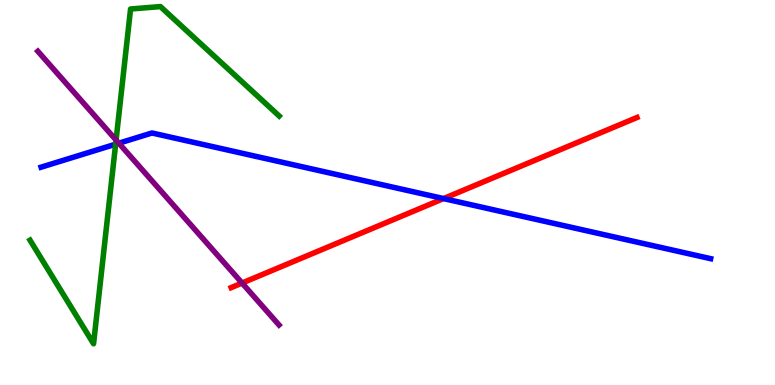[{'lines': ['blue', 'red'], 'intersections': [{'x': 5.72, 'y': 4.84}]}, {'lines': ['green', 'red'], 'intersections': []}, {'lines': ['purple', 'red'], 'intersections': [{'x': 3.12, 'y': 2.65}]}, {'lines': ['blue', 'green'], 'intersections': [{'x': 1.49, 'y': 6.25}]}, {'lines': ['blue', 'purple'], 'intersections': [{'x': 1.53, 'y': 6.28}]}, {'lines': ['green', 'purple'], 'intersections': [{'x': 1.5, 'y': 6.36}]}]